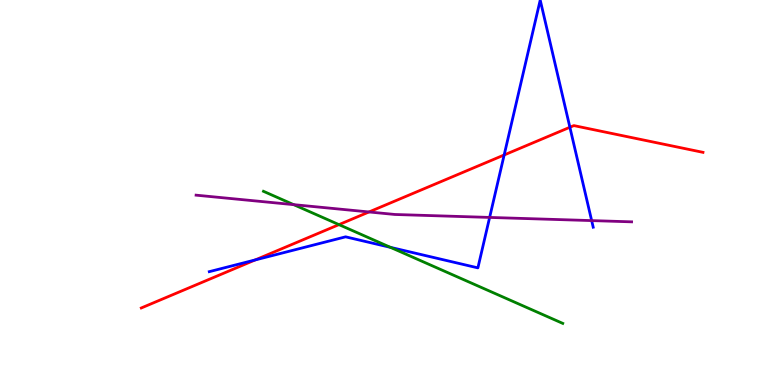[{'lines': ['blue', 'red'], 'intersections': [{'x': 3.29, 'y': 3.25}, {'x': 6.51, 'y': 5.97}, {'x': 7.35, 'y': 6.69}]}, {'lines': ['green', 'red'], 'intersections': [{'x': 4.37, 'y': 4.17}]}, {'lines': ['purple', 'red'], 'intersections': [{'x': 4.76, 'y': 4.49}]}, {'lines': ['blue', 'green'], 'intersections': [{'x': 5.04, 'y': 3.57}]}, {'lines': ['blue', 'purple'], 'intersections': [{'x': 6.32, 'y': 4.35}, {'x': 7.63, 'y': 4.27}]}, {'lines': ['green', 'purple'], 'intersections': [{'x': 3.79, 'y': 4.68}]}]